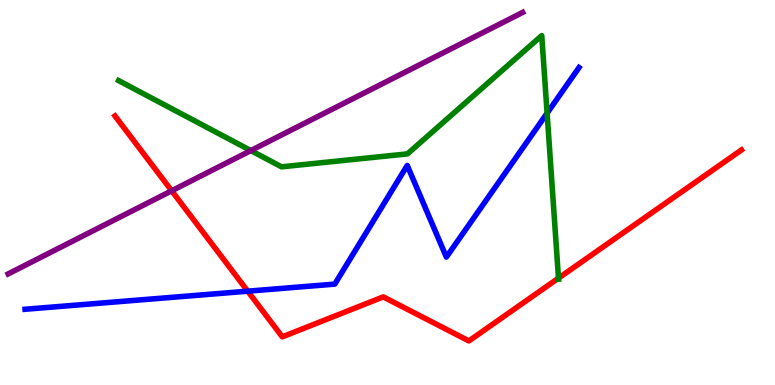[{'lines': ['blue', 'red'], 'intersections': [{'x': 3.2, 'y': 2.44}]}, {'lines': ['green', 'red'], 'intersections': [{'x': 7.21, 'y': 2.78}]}, {'lines': ['purple', 'red'], 'intersections': [{'x': 2.22, 'y': 5.04}]}, {'lines': ['blue', 'green'], 'intersections': [{'x': 7.06, 'y': 7.06}]}, {'lines': ['blue', 'purple'], 'intersections': []}, {'lines': ['green', 'purple'], 'intersections': [{'x': 3.24, 'y': 6.09}]}]